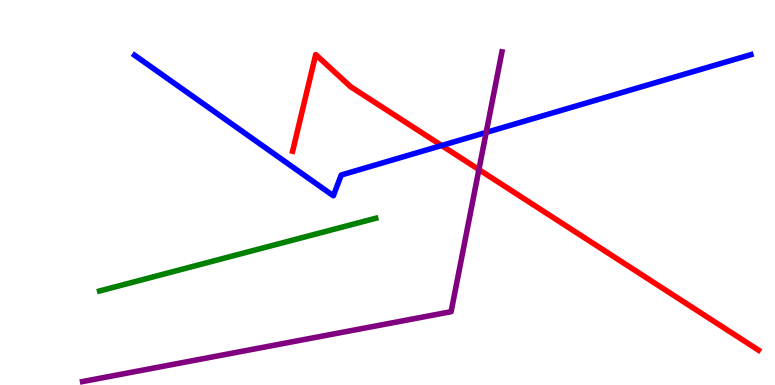[{'lines': ['blue', 'red'], 'intersections': [{'x': 5.7, 'y': 6.22}]}, {'lines': ['green', 'red'], 'intersections': []}, {'lines': ['purple', 'red'], 'intersections': [{'x': 6.18, 'y': 5.6}]}, {'lines': ['blue', 'green'], 'intersections': []}, {'lines': ['blue', 'purple'], 'intersections': [{'x': 6.27, 'y': 6.56}]}, {'lines': ['green', 'purple'], 'intersections': []}]